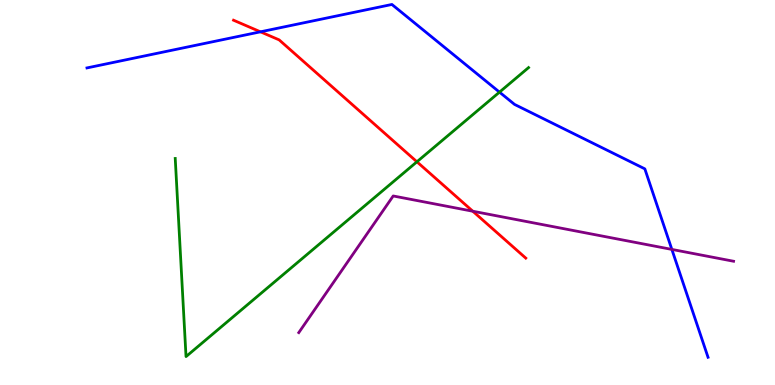[{'lines': ['blue', 'red'], 'intersections': [{'x': 3.36, 'y': 9.17}]}, {'lines': ['green', 'red'], 'intersections': [{'x': 5.38, 'y': 5.8}]}, {'lines': ['purple', 'red'], 'intersections': [{'x': 6.1, 'y': 4.51}]}, {'lines': ['blue', 'green'], 'intersections': [{'x': 6.44, 'y': 7.61}]}, {'lines': ['blue', 'purple'], 'intersections': [{'x': 8.67, 'y': 3.52}]}, {'lines': ['green', 'purple'], 'intersections': []}]